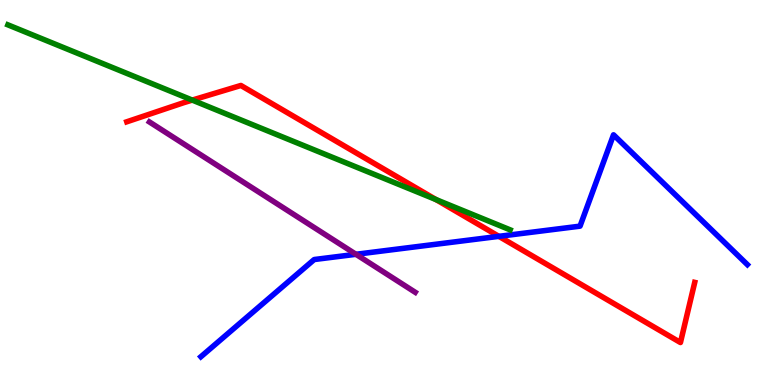[{'lines': ['blue', 'red'], 'intersections': [{'x': 6.44, 'y': 3.86}]}, {'lines': ['green', 'red'], 'intersections': [{'x': 2.48, 'y': 7.4}, {'x': 5.63, 'y': 4.82}]}, {'lines': ['purple', 'red'], 'intersections': []}, {'lines': ['blue', 'green'], 'intersections': []}, {'lines': ['blue', 'purple'], 'intersections': [{'x': 4.59, 'y': 3.39}]}, {'lines': ['green', 'purple'], 'intersections': []}]